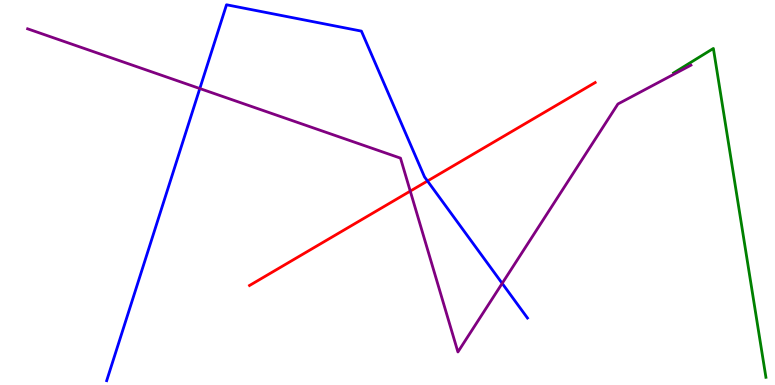[{'lines': ['blue', 'red'], 'intersections': [{'x': 5.52, 'y': 5.3}]}, {'lines': ['green', 'red'], 'intersections': []}, {'lines': ['purple', 'red'], 'intersections': [{'x': 5.29, 'y': 5.04}]}, {'lines': ['blue', 'green'], 'intersections': []}, {'lines': ['blue', 'purple'], 'intersections': [{'x': 2.58, 'y': 7.7}, {'x': 6.48, 'y': 2.64}]}, {'lines': ['green', 'purple'], 'intersections': []}]